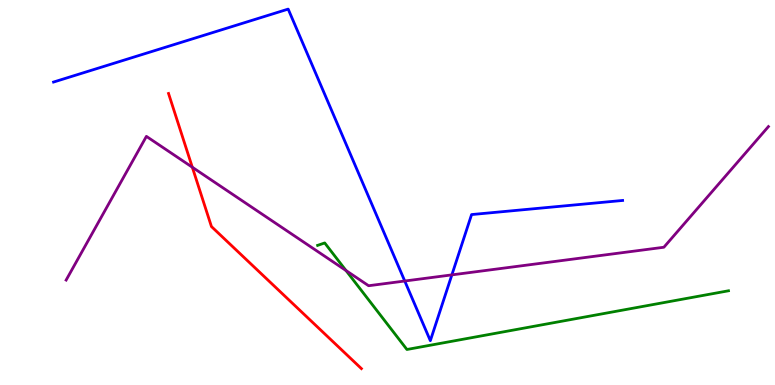[{'lines': ['blue', 'red'], 'intersections': []}, {'lines': ['green', 'red'], 'intersections': []}, {'lines': ['purple', 'red'], 'intersections': [{'x': 2.48, 'y': 5.66}]}, {'lines': ['blue', 'green'], 'intersections': []}, {'lines': ['blue', 'purple'], 'intersections': [{'x': 5.22, 'y': 2.7}, {'x': 5.83, 'y': 2.86}]}, {'lines': ['green', 'purple'], 'intersections': [{'x': 4.46, 'y': 2.97}]}]